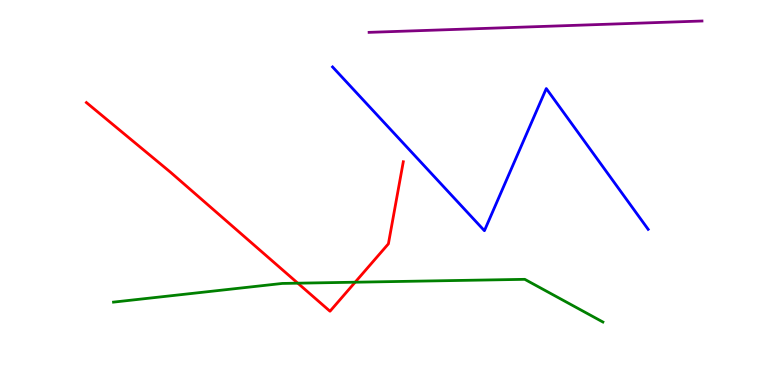[{'lines': ['blue', 'red'], 'intersections': []}, {'lines': ['green', 'red'], 'intersections': [{'x': 3.84, 'y': 2.64}, {'x': 4.58, 'y': 2.67}]}, {'lines': ['purple', 'red'], 'intersections': []}, {'lines': ['blue', 'green'], 'intersections': []}, {'lines': ['blue', 'purple'], 'intersections': []}, {'lines': ['green', 'purple'], 'intersections': []}]